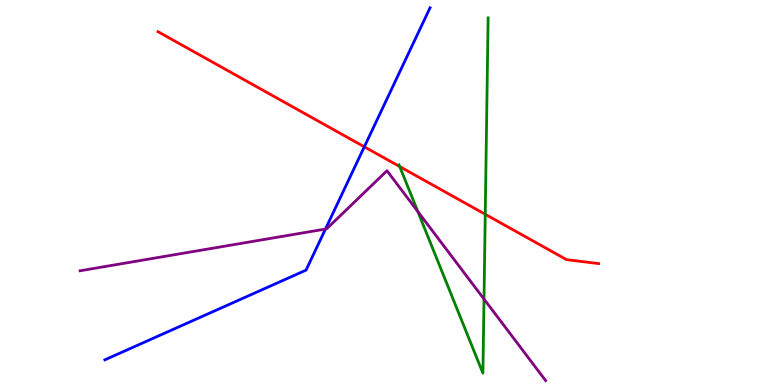[{'lines': ['blue', 'red'], 'intersections': [{'x': 4.7, 'y': 6.19}]}, {'lines': ['green', 'red'], 'intersections': [{'x': 5.16, 'y': 5.67}, {'x': 6.26, 'y': 4.43}]}, {'lines': ['purple', 'red'], 'intersections': []}, {'lines': ['blue', 'green'], 'intersections': []}, {'lines': ['blue', 'purple'], 'intersections': [{'x': 4.2, 'y': 4.05}]}, {'lines': ['green', 'purple'], 'intersections': [{'x': 5.39, 'y': 4.51}, {'x': 6.25, 'y': 2.23}]}]